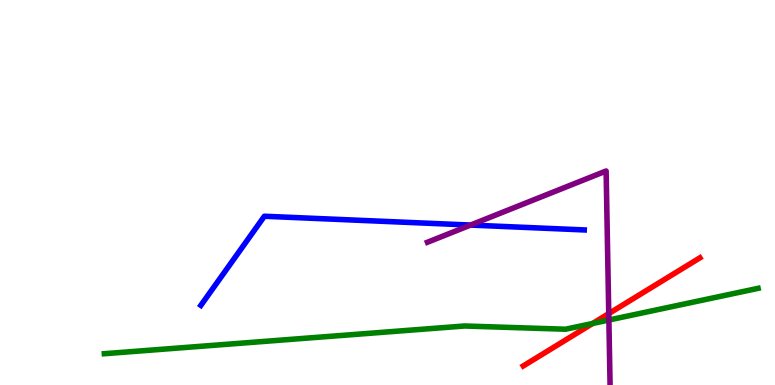[{'lines': ['blue', 'red'], 'intersections': []}, {'lines': ['green', 'red'], 'intersections': [{'x': 7.65, 'y': 1.6}]}, {'lines': ['purple', 'red'], 'intersections': [{'x': 7.85, 'y': 1.85}]}, {'lines': ['blue', 'green'], 'intersections': []}, {'lines': ['blue', 'purple'], 'intersections': [{'x': 6.07, 'y': 4.15}]}, {'lines': ['green', 'purple'], 'intersections': [{'x': 7.86, 'y': 1.69}]}]